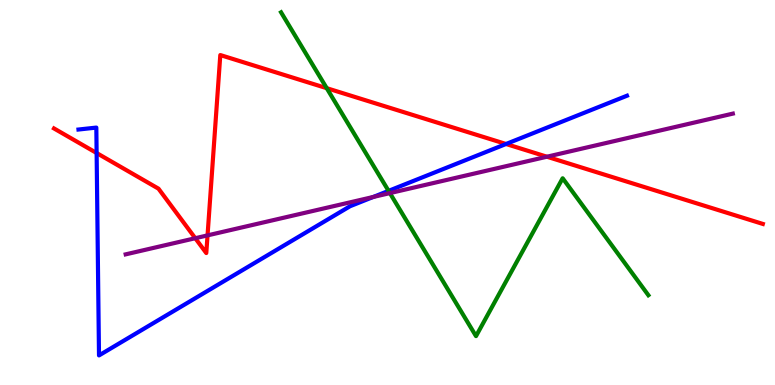[{'lines': ['blue', 'red'], 'intersections': [{'x': 1.25, 'y': 6.03}, {'x': 6.53, 'y': 6.26}]}, {'lines': ['green', 'red'], 'intersections': [{'x': 4.22, 'y': 7.71}]}, {'lines': ['purple', 'red'], 'intersections': [{'x': 2.52, 'y': 3.81}, {'x': 2.68, 'y': 3.89}, {'x': 7.06, 'y': 5.93}]}, {'lines': ['blue', 'green'], 'intersections': [{'x': 5.01, 'y': 5.04}]}, {'lines': ['blue', 'purple'], 'intersections': [{'x': 4.82, 'y': 4.88}]}, {'lines': ['green', 'purple'], 'intersections': [{'x': 5.03, 'y': 4.98}]}]